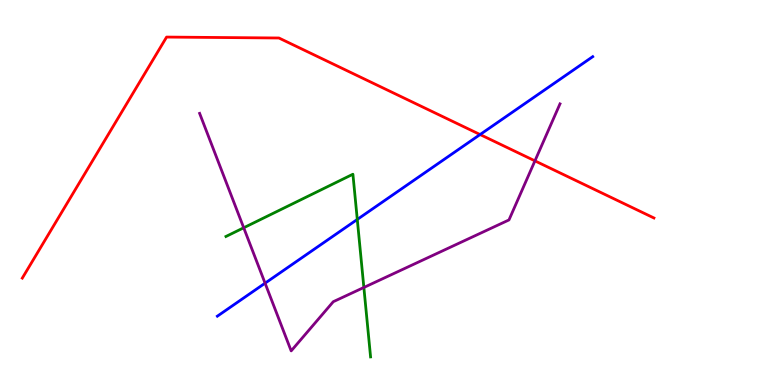[{'lines': ['blue', 'red'], 'intersections': [{'x': 6.19, 'y': 6.51}]}, {'lines': ['green', 'red'], 'intersections': []}, {'lines': ['purple', 'red'], 'intersections': [{'x': 6.9, 'y': 5.82}]}, {'lines': ['blue', 'green'], 'intersections': [{'x': 4.61, 'y': 4.3}]}, {'lines': ['blue', 'purple'], 'intersections': [{'x': 3.42, 'y': 2.64}]}, {'lines': ['green', 'purple'], 'intersections': [{'x': 3.14, 'y': 4.08}, {'x': 4.69, 'y': 2.53}]}]